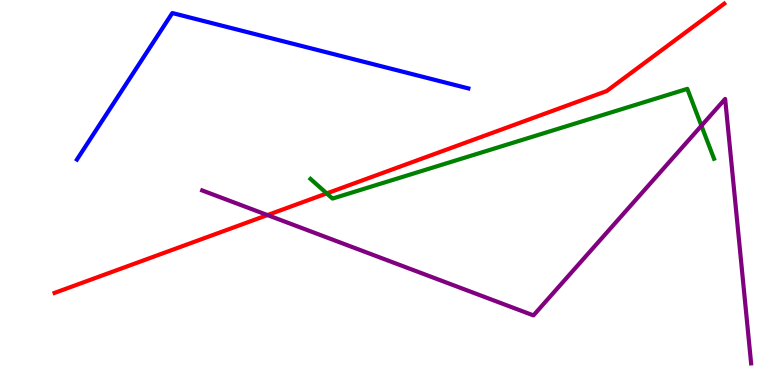[{'lines': ['blue', 'red'], 'intersections': []}, {'lines': ['green', 'red'], 'intersections': [{'x': 4.22, 'y': 4.98}]}, {'lines': ['purple', 'red'], 'intersections': [{'x': 3.45, 'y': 4.41}]}, {'lines': ['blue', 'green'], 'intersections': []}, {'lines': ['blue', 'purple'], 'intersections': []}, {'lines': ['green', 'purple'], 'intersections': [{'x': 9.05, 'y': 6.73}]}]